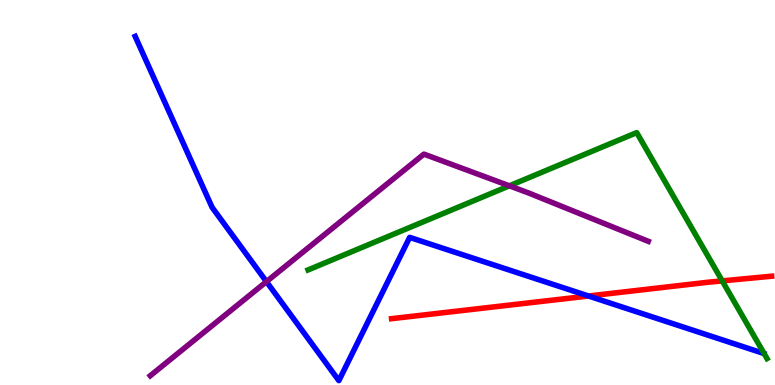[{'lines': ['blue', 'red'], 'intersections': [{'x': 7.59, 'y': 2.31}]}, {'lines': ['green', 'red'], 'intersections': [{'x': 9.32, 'y': 2.7}]}, {'lines': ['purple', 'red'], 'intersections': []}, {'lines': ['blue', 'green'], 'intersections': []}, {'lines': ['blue', 'purple'], 'intersections': [{'x': 3.44, 'y': 2.68}]}, {'lines': ['green', 'purple'], 'intersections': [{'x': 6.57, 'y': 5.17}]}]